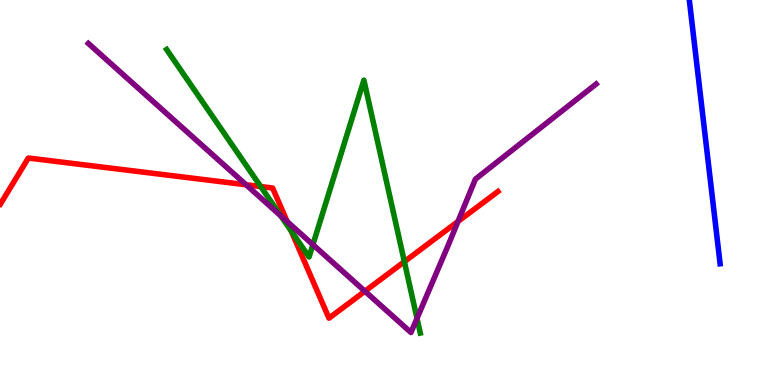[{'lines': ['blue', 'red'], 'intersections': []}, {'lines': ['green', 'red'], 'intersections': [{'x': 3.36, 'y': 5.15}, {'x': 3.76, 'y': 4.0}, {'x': 5.22, 'y': 3.2}]}, {'lines': ['purple', 'red'], 'intersections': [{'x': 3.18, 'y': 5.2}, {'x': 3.71, 'y': 4.25}, {'x': 4.71, 'y': 2.44}, {'x': 5.91, 'y': 4.25}]}, {'lines': ['blue', 'green'], 'intersections': []}, {'lines': ['blue', 'purple'], 'intersections': []}, {'lines': ['green', 'purple'], 'intersections': [{'x': 3.62, 'y': 4.39}, {'x': 4.04, 'y': 3.65}, {'x': 5.38, 'y': 1.73}]}]